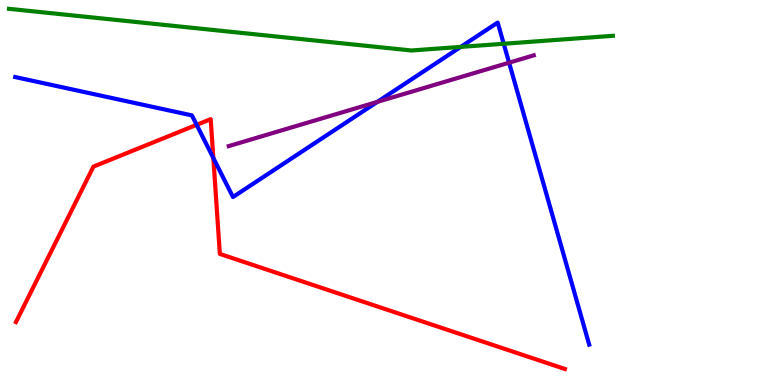[{'lines': ['blue', 'red'], 'intersections': [{'x': 2.54, 'y': 6.76}, {'x': 2.75, 'y': 5.9}]}, {'lines': ['green', 'red'], 'intersections': []}, {'lines': ['purple', 'red'], 'intersections': []}, {'lines': ['blue', 'green'], 'intersections': [{'x': 5.95, 'y': 8.78}, {'x': 6.5, 'y': 8.86}]}, {'lines': ['blue', 'purple'], 'intersections': [{'x': 4.87, 'y': 7.35}, {'x': 6.57, 'y': 8.37}]}, {'lines': ['green', 'purple'], 'intersections': []}]